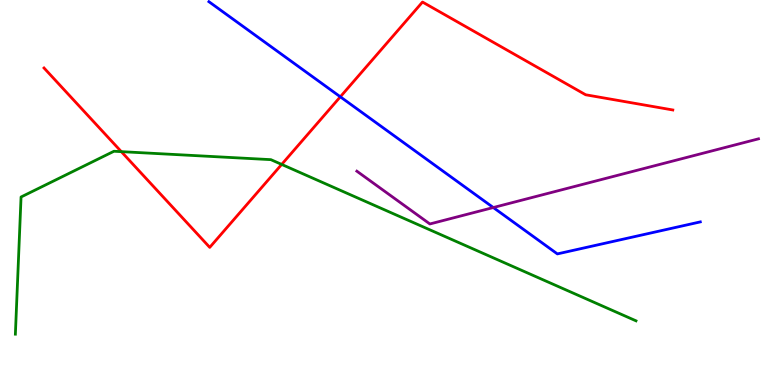[{'lines': ['blue', 'red'], 'intersections': [{'x': 4.39, 'y': 7.49}]}, {'lines': ['green', 'red'], 'intersections': [{'x': 1.57, 'y': 6.06}, {'x': 3.63, 'y': 5.73}]}, {'lines': ['purple', 'red'], 'intersections': []}, {'lines': ['blue', 'green'], 'intersections': []}, {'lines': ['blue', 'purple'], 'intersections': [{'x': 6.37, 'y': 4.61}]}, {'lines': ['green', 'purple'], 'intersections': []}]